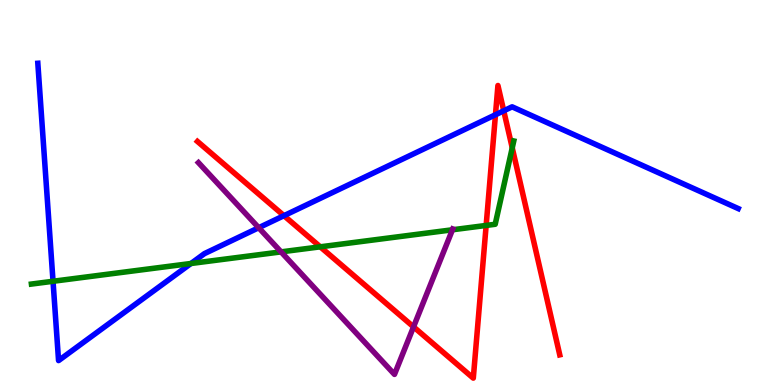[{'lines': ['blue', 'red'], 'intersections': [{'x': 3.66, 'y': 4.4}, {'x': 6.39, 'y': 7.02}, {'x': 6.5, 'y': 7.12}]}, {'lines': ['green', 'red'], 'intersections': [{'x': 4.13, 'y': 3.59}, {'x': 6.27, 'y': 4.14}, {'x': 6.61, 'y': 6.16}]}, {'lines': ['purple', 'red'], 'intersections': [{'x': 5.34, 'y': 1.51}]}, {'lines': ['blue', 'green'], 'intersections': [{'x': 0.684, 'y': 2.69}, {'x': 2.46, 'y': 3.16}]}, {'lines': ['blue', 'purple'], 'intersections': [{'x': 3.34, 'y': 4.09}]}, {'lines': ['green', 'purple'], 'intersections': [{'x': 3.63, 'y': 3.46}, {'x': 5.84, 'y': 4.03}]}]